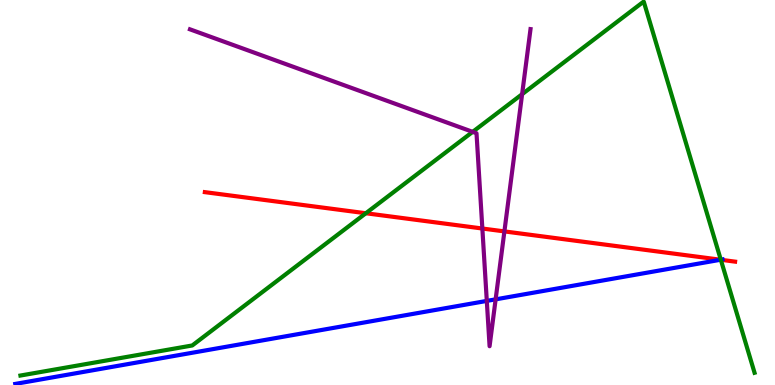[{'lines': ['blue', 'red'], 'intersections': [{'x': 9.3, 'y': 3.25}]}, {'lines': ['green', 'red'], 'intersections': [{'x': 4.72, 'y': 4.46}, {'x': 9.3, 'y': 3.25}]}, {'lines': ['purple', 'red'], 'intersections': [{'x': 6.22, 'y': 4.06}, {'x': 6.51, 'y': 3.99}]}, {'lines': ['blue', 'green'], 'intersections': [{'x': 9.3, 'y': 3.25}]}, {'lines': ['blue', 'purple'], 'intersections': [{'x': 6.28, 'y': 2.18}, {'x': 6.4, 'y': 2.22}]}, {'lines': ['green', 'purple'], 'intersections': [{'x': 6.1, 'y': 6.58}, {'x': 6.74, 'y': 7.55}]}]